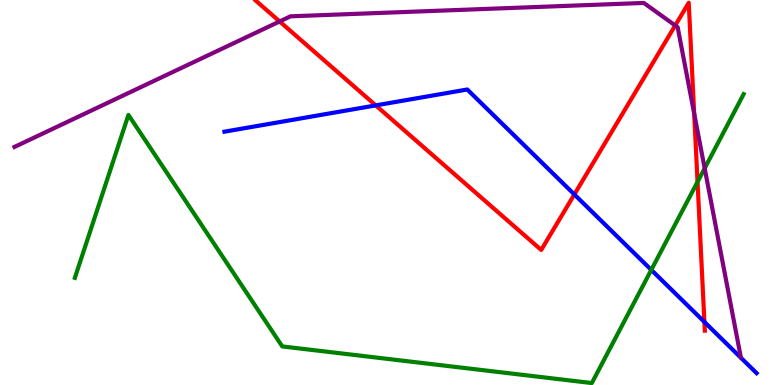[{'lines': ['blue', 'red'], 'intersections': [{'x': 4.85, 'y': 7.26}, {'x': 7.41, 'y': 4.95}, {'x': 9.09, 'y': 1.64}]}, {'lines': ['green', 'red'], 'intersections': [{'x': 9.0, 'y': 5.28}]}, {'lines': ['purple', 'red'], 'intersections': [{'x': 3.61, 'y': 9.44}, {'x': 8.71, 'y': 9.34}, {'x': 8.96, 'y': 7.05}]}, {'lines': ['blue', 'green'], 'intersections': [{'x': 8.4, 'y': 2.99}]}, {'lines': ['blue', 'purple'], 'intersections': []}, {'lines': ['green', 'purple'], 'intersections': [{'x': 9.09, 'y': 5.63}]}]